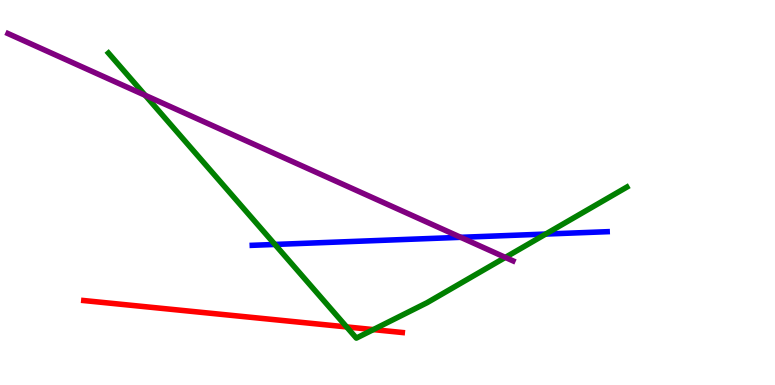[{'lines': ['blue', 'red'], 'intersections': []}, {'lines': ['green', 'red'], 'intersections': [{'x': 4.47, 'y': 1.51}, {'x': 4.82, 'y': 1.44}]}, {'lines': ['purple', 'red'], 'intersections': []}, {'lines': ['blue', 'green'], 'intersections': [{'x': 3.55, 'y': 3.65}, {'x': 7.04, 'y': 3.92}]}, {'lines': ['blue', 'purple'], 'intersections': [{'x': 5.94, 'y': 3.84}]}, {'lines': ['green', 'purple'], 'intersections': [{'x': 1.87, 'y': 7.52}, {'x': 6.52, 'y': 3.31}]}]